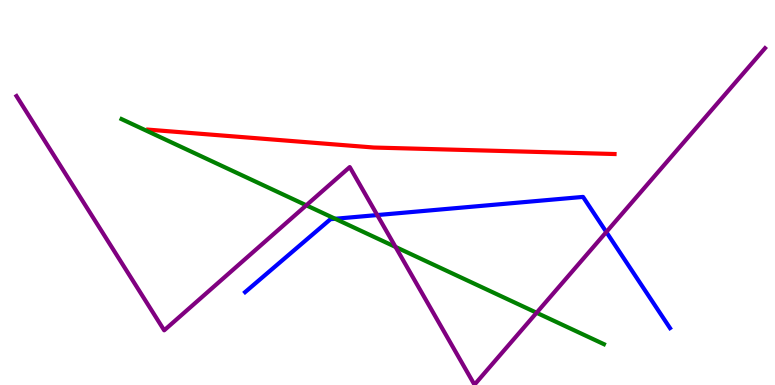[{'lines': ['blue', 'red'], 'intersections': []}, {'lines': ['green', 'red'], 'intersections': []}, {'lines': ['purple', 'red'], 'intersections': []}, {'lines': ['blue', 'green'], 'intersections': [{'x': 4.32, 'y': 4.32}]}, {'lines': ['blue', 'purple'], 'intersections': [{'x': 4.87, 'y': 4.41}, {'x': 7.82, 'y': 3.97}]}, {'lines': ['green', 'purple'], 'intersections': [{'x': 3.95, 'y': 4.67}, {'x': 5.1, 'y': 3.59}, {'x': 6.92, 'y': 1.88}]}]